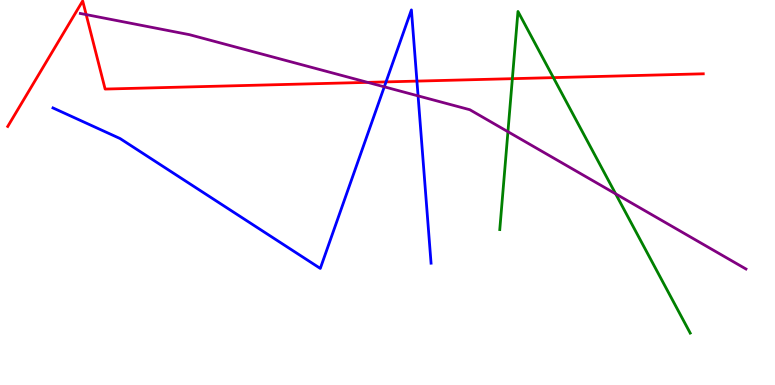[{'lines': ['blue', 'red'], 'intersections': [{'x': 4.98, 'y': 7.87}, {'x': 5.38, 'y': 7.89}]}, {'lines': ['green', 'red'], 'intersections': [{'x': 6.61, 'y': 7.96}, {'x': 7.14, 'y': 7.98}]}, {'lines': ['purple', 'red'], 'intersections': [{'x': 1.11, 'y': 9.62}, {'x': 4.74, 'y': 7.86}]}, {'lines': ['blue', 'green'], 'intersections': []}, {'lines': ['blue', 'purple'], 'intersections': [{'x': 4.96, 'y': 7.74}, {'x': 5.39, 'y': 7.51}]}, {'lines': ['green', 'purple'], 'intersections': [{'x': 6.55, 'y': 6.58}, {'x': 7.94, 'y': 4.97}]}]